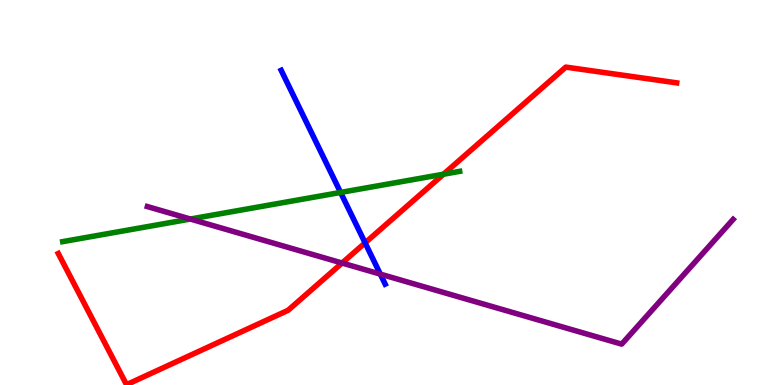[{'lines': ['blue', 'red'], 'intersections': [{'x': 4.71, 'y': 3.69}]}, {'lines': ['green', 'red'], 'intersections': [{'x': 5.72, 'y': 5.47}]}, {'lines': ['purple', 'red'], 'intersections': [{'x': 4.41, 'y': 3.17}]}, {'lines': ['blue', 'green'], 'intersections': [{'x': 4.39, 'y': 5.0}]}, {'lines': ['blue', 'purple'], 'intersections': [{'x': 4.91, 'y': 2.88}]}, {'lines': ['green', 'purple'], 'intersections': [{'x': 2.46, 'y': 4.31}]}]